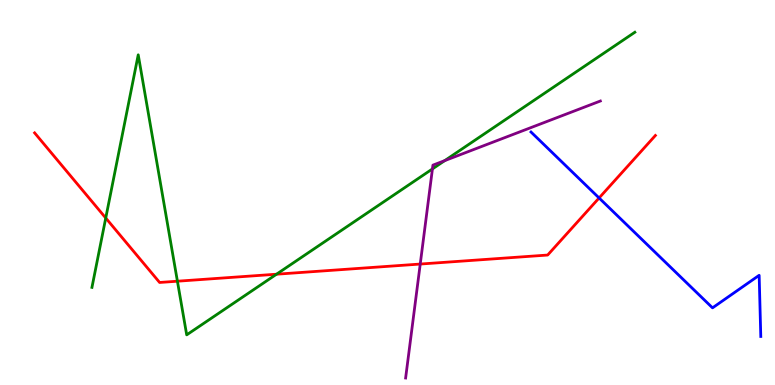[{'lines': ['blue', 'red'], 'intersections': [{'x': 7.73, 'y': 4.86}]}, {'lines': ['green', 'red'], 'intersections': [{'x': 1.36, 'y': 4.34}, {'x': 2.29, 'y': 2.7}, {'x': 3.57, 'y': 2.88}]}, {'lines': ['purple', 'red'], 'intersections': [{'x': 5.42, 'y': 3.14}]}, {'lines': ['blue', 'green'], 'intersections': []}, {'lines': ['blue', 'purple'], 'intersections': []}, {'lines': ['green', 'purple'], 'intersections': [{'x': 5.58, 'y': 5.61}, {'x': 5.74, 'y': 5.83}]}]